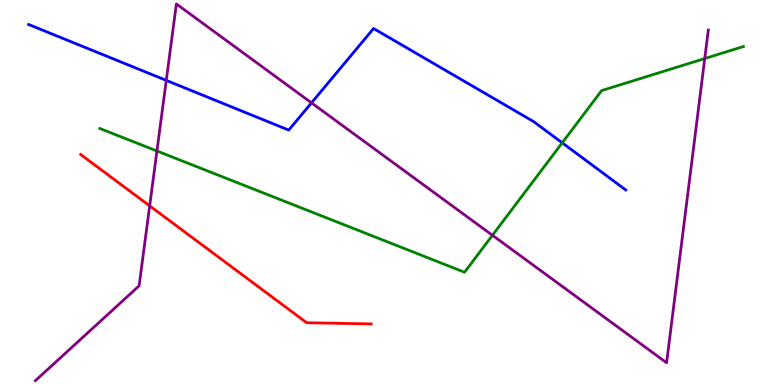[{'lines': ['blue', 'red'], 'intersections': []}, {'lines': ['green', 'red'], 'intersections': []}, {'lines': ['purple', 'red'], 'intersections': [{'x': 1.93, 'y': 4.65}]}, {'lines': ['blue', 'green'], 'intersections': [{'x': 7.25, 'y': 6.29}]}, {'lines': ['blue', 'purple'], 'intersections': [{'x': 2.15, 'y': 7.91}, {'x': 4.02, 'y': 7.33}]}, {'lines': ['green', 'purple'], 'intersections': [{'x': 2.02, 'y': 6.08}, {'x': 6.35, 'y': 3.89}, {'x': 9.09, 'y': 8.48}]}]